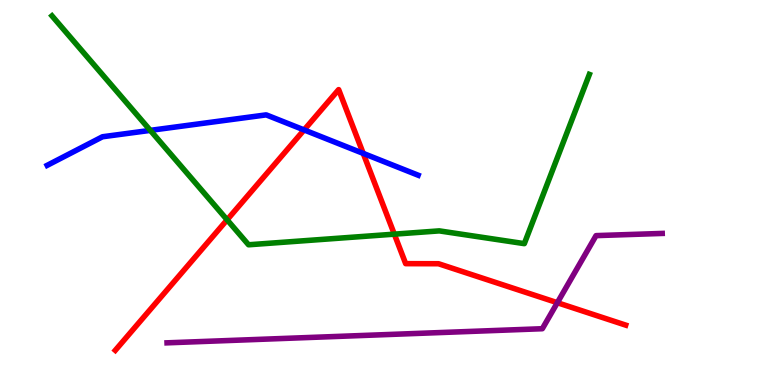[{'lines': ['blue', 'red'], 'intersections': [{'x': 3.92, 'y': 6.63}, {'x': 4.69, 'y': 6.02}]}, {'lines': ['green', 'red'], 'intersections': [{'x': 2.93, 'y': 4.29}, {'x': 5.09, 'y': 3.92}]}, {'lines': ['purple', 'red'], 'intersections': [{'x': 7.19, 'y': 2.14}]}, {'lines': ['blue', 'green'], 'intersections': [{'x': 1.94, 'y': 6.61}]}, {'lines': ['blue', 'purple'], 'intersections': []}, {'lines': ['green', 'purple'], 'intersections': []}]